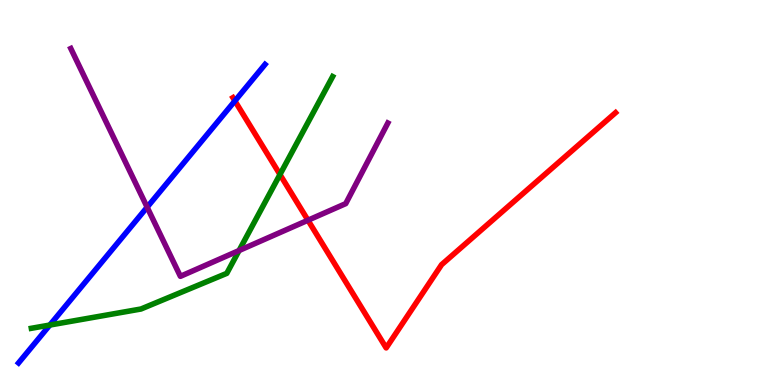[{'lines': ['blue', 'red'], 'intersections': [{'x': 3.03, 'y': 7.38}]}, {'lines': ['green', 'red'], 'intersections': [{'x': 3.61, 'y': 5.47}]}, {'lines': ['purple', 'red'], 'intersections': [{'x': 3.97, 'y': 4.28}]}, {'lines': ['blue', 'green'], 'intersections': [{'x': 0.643, 'y': 1.56}]}, {'lines': ['blue', 'purple'], 'intersections': [{'x': 1.9, 'y': 4.62}]}, {'lines': ['green', 'purple'], 'intersections': [{'x': 3.08, 'y': 3.49}]}]